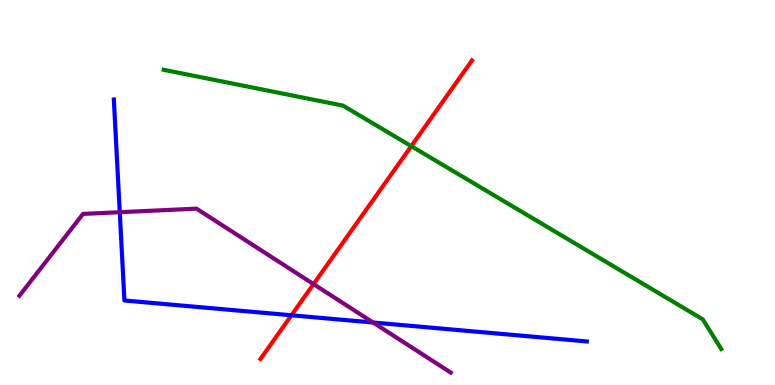[{'lines': ['blue', 'red'], 'intersections': [{'x': 3.76, 'y': 1.81}]}, {'lines': ['green', 'red'], 'intersections': [{'x': 5.31, 'y': 6.2}]}, {'lines': ['purple', 'red'], 'intersections': [{'x': 4.05, 'y': 2.62}]}, {'lines': ['blue', 'green'], 'intersections': []}, {'lines': ['blue', 'purple'], 'intersections': [{'x': 1.55, 'y': 4.49}, {'x': 4.81, 'y': 1.62}]}, {'lines': ['green', 'purple'], 'intersections': []}]